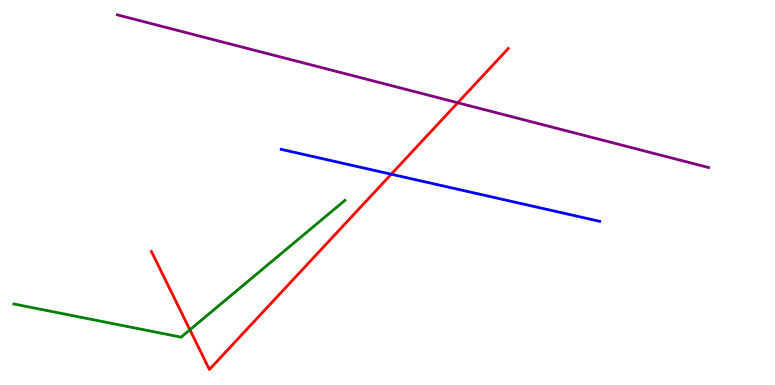[{'lines': ['blue', 'red'], 'intersections': [{'x': 5.05, 'y': 5.47}]}, {'lines': ['green', 'red'], 'intersections': [{'x': 2.45, 'y': 1.43}]}, {'lines': ['purple', 'red'], 'intersections': [{'x': 5.91, 'y': 7.33}]}, {'lines': ['blue', 'green'], 'intersections': []}, {'lines': ['blue', 'purple'], 'intersections': []}, {'lines': ['green', 'purple'], 'intersections': []}]